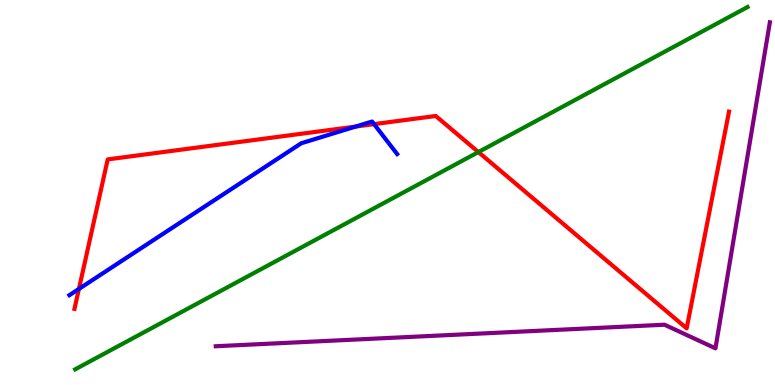[{'lines': ['blue', 'red'], 'intersections': [{'x': 1.02, 'y': 2.49}, {'x': 4.59, 'y': 6.71}, {'x': 4.83, 'y': 6.78}]}, {'lines': ['green', 'red'], 'intersections': [{'x': 6.17, 'y': 6.05}]}, {'lines': ['purple', 'red'], 'intersections': []}, {'lines': ['blue', 'green'], 'intersections': []}, {'lines': ['blue', 'purple'], 'intersections': []}, {'lines': ['green', 'purple'], 'intersections': []}]